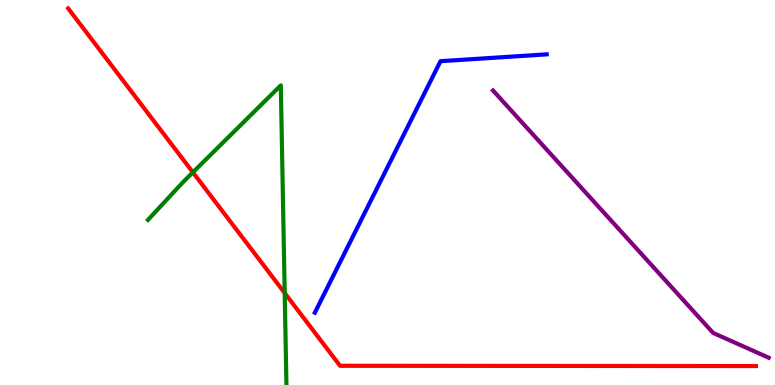[{'lines': ['blue', 'red'], 'intersections': []}, {'lines': ['green', 'red'], 'intersections': [{'x': 2.49, 'y': 5.52}, {'x': 3.67, 'y': 2.39}]}, {'lines': ['purple', 'red'], 'intersections': []}, {'lines': ['blue', 'green'], 'intersections': []}, {'lines': ['blue', 'purple'], 'intersections': []}, {'lines': ['green', 'purple'], 'intersections': []}]